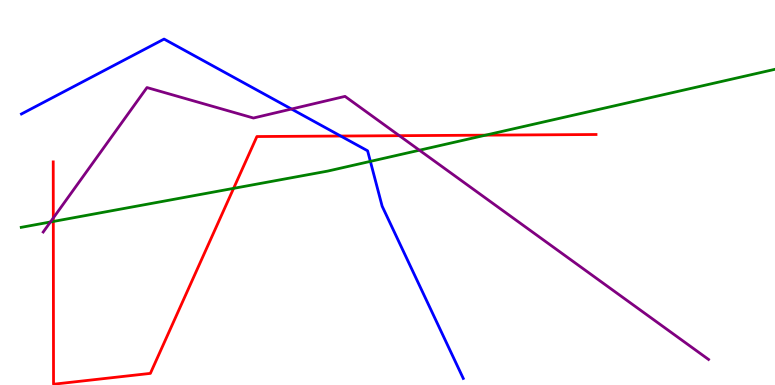[{'lines': ['blue', 'red'], 'intersections': [{'x': 4.4, 'y': 6.47}]}, {'lines': ['green', 'red'], 'intersections': [{'x': 0.688, 'y': 4.25}, {'x': 3.01, 'y': 5.11}, {'x': 6.27, 'y': 6.49}]}, {'lines': ['purple', 'red'], 'intersections': [{'x': 0.688, 'y': 4.34}, {'x': 5.15, 'y': 6.48}]}, {'lines': ['blue', 'green'], 'intersections': [{'x': 4.78, 'y': 5.81}]}, {'lines': ['blue', 'purple'], 'intersections': [{'x': 3.76, 'y': 7.17}]}, {'lines': ['green', 'purple'], 'intersections': [{'x': 0.651, 'y': 4.23}, {'x': 5.41, 'y': 6.1}]}]